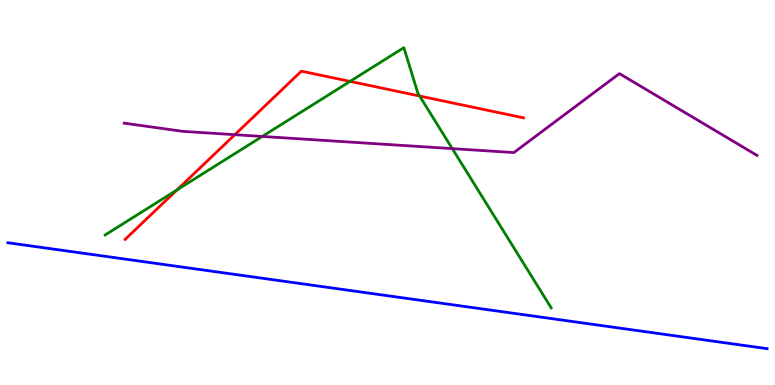[{'lines': ['blue', 'red'], 'intersections': []}, {'lines': ['green', 'red'], 'intersections': [{'x': 2.28, 'y': 5.07}, {'x': 4.52, 'y': 7.89}, {'x': 5.41, 'y': 7.51}]}, {'lines': ['purple', 'red'], 'intersections': [{'x': 3.03, 'y': 6.5}]}, {'lines': ['blue', 'green'], 'intersections': []}, {'lines': ['blue', 'purple'], 'intersections': []}, {'lines': ['green', 'purple'], 'intersections': [{'x': 3.38, 'y': 6.46}, {'x': 5.84, 'y': 6.14}]}]